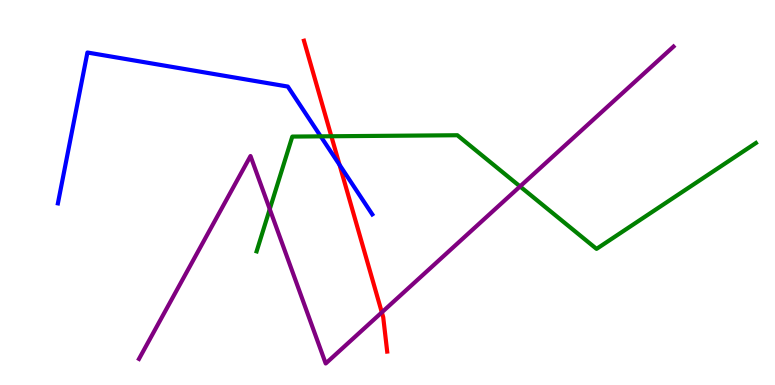[{'lines': ['blue', 'red'], 'intersections': [{'x': 4.38, 'y': 5.72}]}, {'lines': ['green', 'red'], 'intersections': [{'x': 4.28, 'y': 6.46}]}, {'lines': ['purple', 'red'], 'intersections': [{'x': 4.93, 'y': 1.89}]}, {'lines': ['blue', 'green'], 'intersections': [{'x': 4.14, 'y': 6.46}]}, {'lines': ['blue', 'purple'], 'intersections': []}, {'lines': ['green', 'purple'], 'intersections': [{'x': 3.48, 'y': 4.57}, {'x': 6.71, 'y': 5.16}]}]